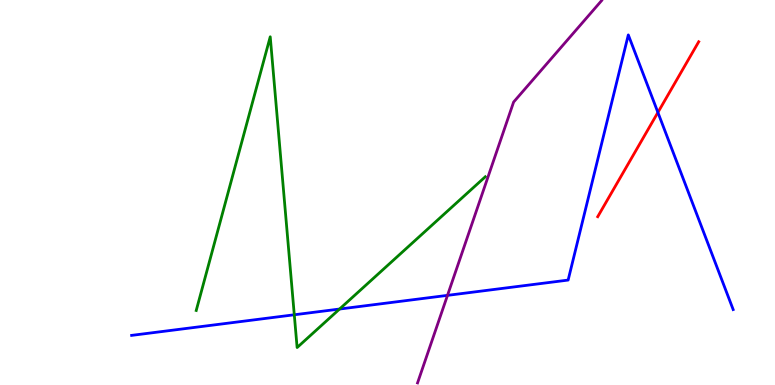[{'lines': ['blue', 'red'], 'intersections': [{'x': 8.49, 'y': 7.08}]}, {'lines': ['green', 'red'], 'intersections': []}, {'lines': ['purple', 'red'], 'intersections': []}, {'lines': ['blue', 'green'], 'intersections': [{'x': 3.8, 'y': 1.82}, {'x': 4.38, 'y': 1.97}]}, {'lines': ['blue', 'purple'], 'intersections': [{'x': 5.77, 'y': 2.33}]}, {'lines': ['green', 'purple'], 'intersections': []}]